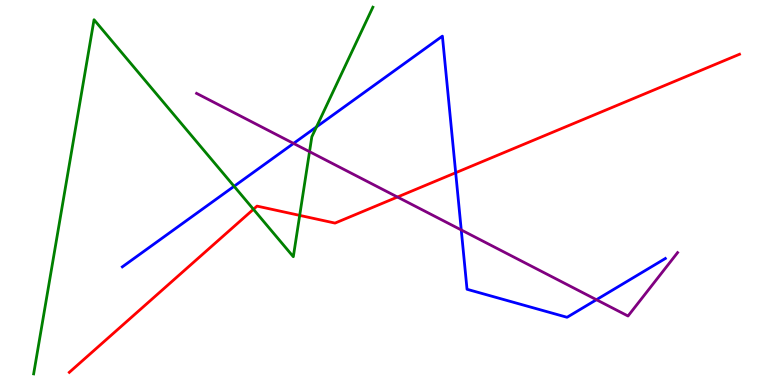[{'lines': ['blue', 'red'], 'intersections': [{'x': 5.88, 'y': 5.51}]}, {'lines': ['green', 'red'], 'intersections': [{'x': 3.27, 'y': 4.56}, {'x': 3.87, 'y': 4.41}]}, {'lines': ['purple', 'red'], 'intersections': [{'x': 5.13, 'y': 4.88}]}, {'lines': ['blue', 'green'], 'intersections': [{'x': 3.02, 'y': 5.16}, {'x': 4.08, 'y': 6.7}]}, {'lines': ['blue', 'purple'], 'intersections': [{'x': 3.79, 'y': 6.27}, {'x': 5.95, 'y': 4.03}, {'x': 7.7, 'y': 2.22}]}, {'lines': ['green', 'purple'], 'intersections': [{'x': 3.99, 'y': 6.06}]}]